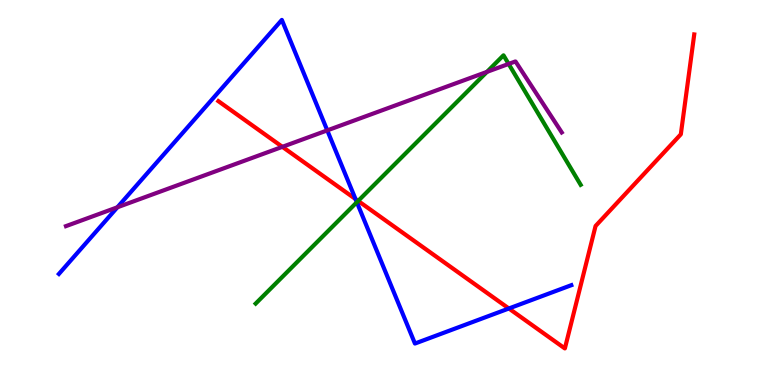[{'lines': ['blue', 'red'], 'intersections': [{'x': 4.59, 'y': 4.83}, {'x': 6.57, 'y': 1.99}]}, {'lines': ['green', 'red'], 'intersections': [{'x': 4.62, 'y': 4.78}]}, {'lines': ['purple', 'red'], 'intersections': [{'x': 3.64, 'y': 6.19}]}, {'lines': ['blue', 'green'], 'intersections': [{'x': 4.6, 'y': 4.75}]}, {'lines': ['blue', 'purple'], 'intersections': [{'x': 1.51, 'y': 4.62}, {'x': 4.22, 'y': 6.61}]}, {'lines': ['green', 'purple'], 'intersections': [{'x': 6.28, 'y': 8.13}, {'x': 6.56, 'y': 8.34}]}]